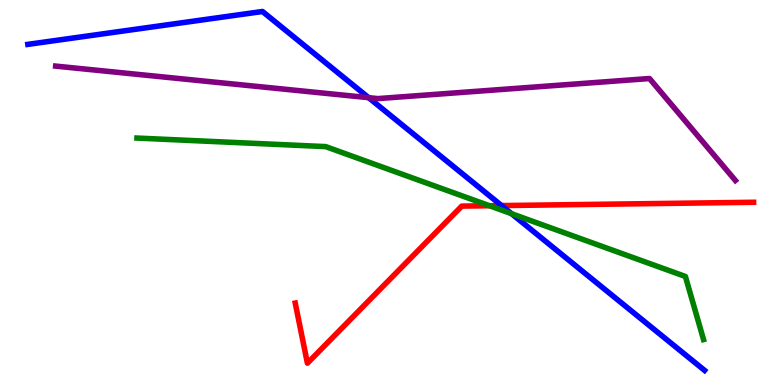[{'lines': ['blue', 'red'], 'intersections': [{'x': 6.47, 'y': 4.66}]}, {'lines': ['green', 'red'], 'intersections': [{'x': 6.32, 'y': 4.66}]}, {'lines': ['purple', 'red'], 'intersections': []}, {'lines': ['blue', 'green'], 'intersections': [{'x': 6.6, 'y': 4.45}]}, {'lines': ['blue', 'purple'], 'intersections': [{'x': 4.76, 'y': 7.46}]}, {'lines': ['green', 'purple'], 'intersections': []}]